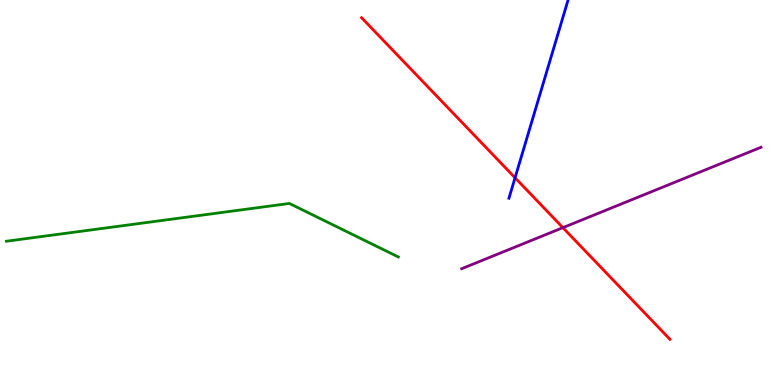[{'lines': ['blue', 'red'], 'intersections': [{'x': 6.65, 'y': 5.38}]}, {'lines': ['green', 'red'], 'intersections': []}, {'lines': ['purple', 'red'], 'intersections': [{'x': 7.26, 'y': 4.09}]}, {'lines': ['blue', 'green'], 'intersections': []}, {'lines': ['blue', 'purple'], 'intersections': []}, {'lines': ['green', 'purple'], 'intersections': []}]